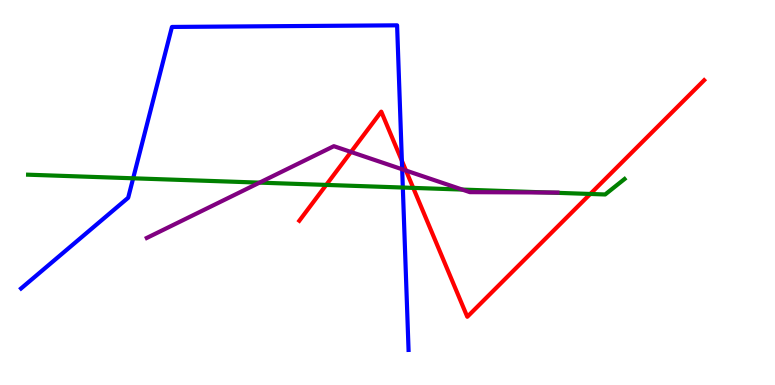[{'lines': ['blue', 'red'], 'intersections': [{'x': 5.19, 'y': 5.82}]}, {'lines': ['green', 'red'], 'intersections': [{'x': 4.21, 'y': 5.2}, {'x': 5.33, 'y': 5.12}, {'x': 7.62, 'y': 4.96}]}, {'lines': ['purple', 'red'], 'intersections': [{'x': 4.53, 'y': 6.05}, {'x': 5.24, 'y': 5.57}]}, {'lines': ['blue', 'green'], 'intersections': [{'x': 1.72, 'y': 5.37}, {'x': 5.2, 'y': 5.13}]}, {'lines': ['blue', 'purple'], 'intersections': [{'x': 5.19, 'y': 5.6}]}, {'lines': ['green', 'purple'], 'intersections': [{'x': 3.35, 'y': 5.26}, {'x': 5.96, 'y': 5.08}, {'x': 7.07, 'y': 5.0}]}]